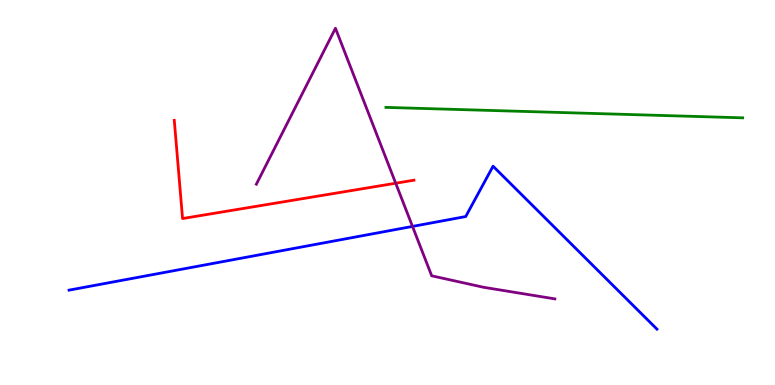[{'lines': ['blue', 'red'], 'intersections': []}, {'lines': ['green', 'red'], 'intersections': []}, {'lines': ['purple', 'red'], 'intersections': [{'x': 5.11, 'y': 5.24}]}, {'lines': ['blue', 'green'], 'intersections': []}, {'lines': ['blue', 'purple'], 'intersections': [{'x': 5.32, 'y': 4.12}]}, {'lines': ['green', 'purple'], 'intersections': []}]